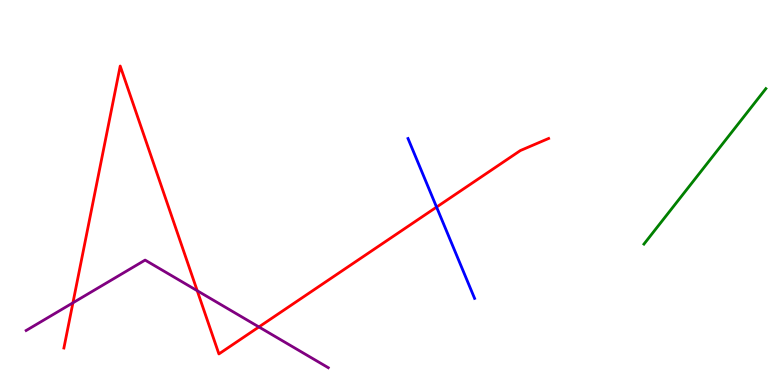[{'lines': ['blue', 'red'], 'intersections': [{'x': 5.63, 'y': 4.62}]}, {'lines': ['green', 'red'], 'intersections': []}, {'lines': ['purple', 'red'], 'intersections': [{'x': 0.941, 'y': 2.13}, {'x': 2.54, 'y': 2.45}, {'x': 3.34, 'y': 1.51}]}, {'lines': ['blue', 'green'], 'intersections': []}, {'lines': ['blue', 'purple'], 'intersections': []}, {'lines': ['green', 'purple'], 'intersections': []}]